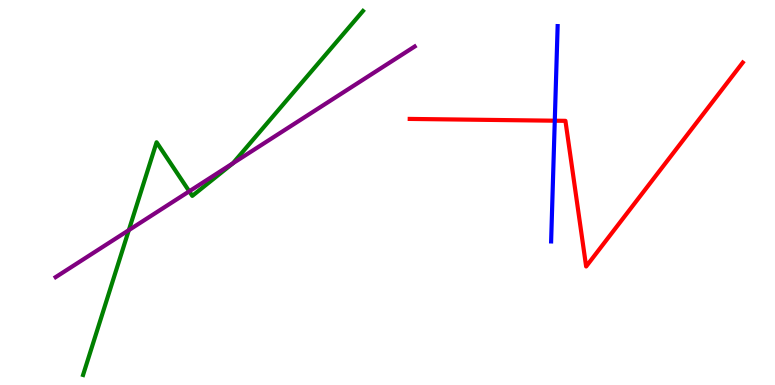[{'lines': ['blue', 'red'], 'intersections': [{'x': 7.16, 'y': 6.86}]}, {'lines': ['green', 'red'], 'intersections': []}, {'lines': ['purple', 'red'], 'intersections': []}, {'lines': ['blue', 'green'], 'intersections': []}, {'lines': ['blue', 'purple'], 'intersections': []}, {'lines': ['green', 'purple'], 'intersections': [{'x': 1.66, 'y': 4.02}, {'x': 2.44, 'y': 5.03}, {'x': 3.01, 'y': 5.76}]}]